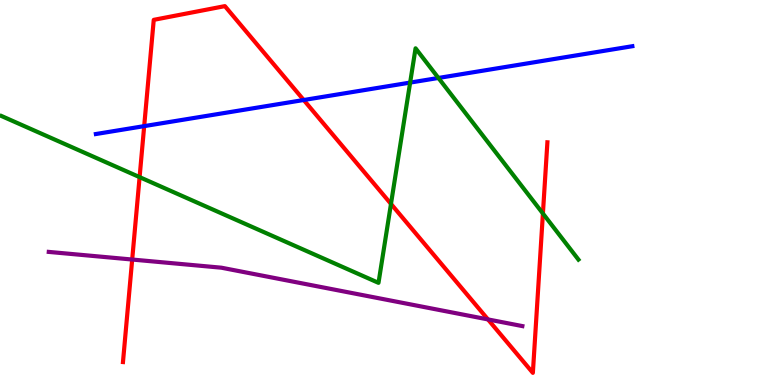[{'lines': ['blue', 'red'], 'intersections': [{'x': 1.86, 'y': 6.72}, {'x': 3.92, 'y': 7.4}]}, {'lines': ['green', 'red'], 'intersections': [{'x': 1.8, 'y': 5.4}, {'x': 5.04, 'y': 4.7}, {'x': 7.01, 'y': 4.45}]}, {'lines': ['purple', 'red'], 'intersections': [{'x': 1.71, 'y': 3.26}, {'x': 6.3, 'y': 1.7}]}, {'lines': ['blue', 'green'], 'intersections': [{'x': 5.29, 'y': 7.85}, {'x': 5.66, 'y': 7.98}]}, {'lines': ['blue', 'purple'], 'intersections': []}, {'lines': ['green', 'purple'], 'intersections': []}]